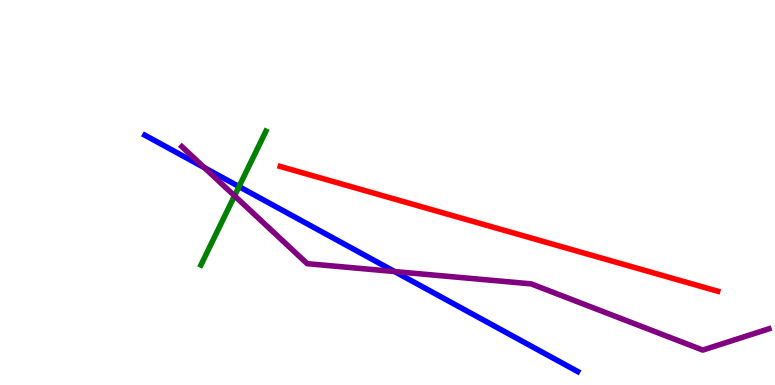[{'lines': ['blue', 'red'], 'intersections': []}, {'lines': ['green', 'red'], 'intersections': []}, {'lines': ['purple', 'red'], 'intersections': []}, {'lines': ['blue', 'green'], 'intersections': [{'x': 3.08, 'y': 5.15}]}, {'lines': ['blue', 'purple'], 'intersections': [{'x': 2.64, 'y': 5.64}, {'x': 5.09, 'y': 2.95}]}, {'lines': ['green', 'purple'], 'intersections': [{'x': 3.03, 'y': 4.91}]}]